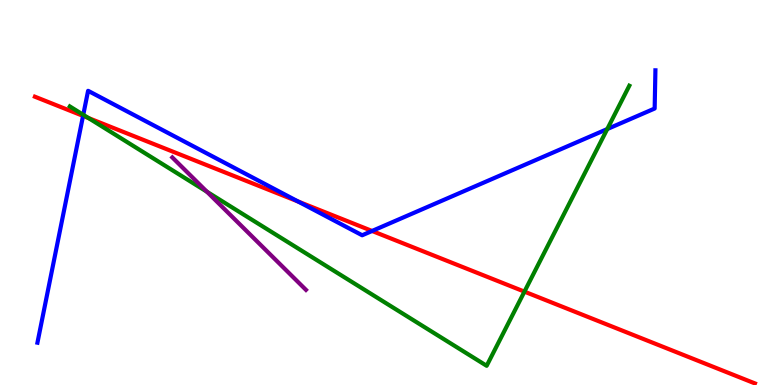[{'lines': ['blue', 'red'], 'intersections': [{'x': 1.07, 'y': 6.99}, {'x': 3.85, 'y': 4.77}, {'x': 4.8, 'y': 4.0}]}, {'lines': ['green', 'red'], 'intersections': [{'x': 1.14, 'y': 6.93}, {'x': 6.77, 'y': 2.43}]}, {'lines': ['purple', 'red'], 'intersections': []}, {'lines': ['blue', 'green'], 'intersections': [{'x': 1.07, 'y': 7.02}, {'x': 7.84, 'y': 6.65}]}, {'lines': ['blue', 'purple'], 'intersections': []}, {'lines': ['green', 'purple'], 'intersections': [{'x': 2.67, 'y': 5.02}]}]